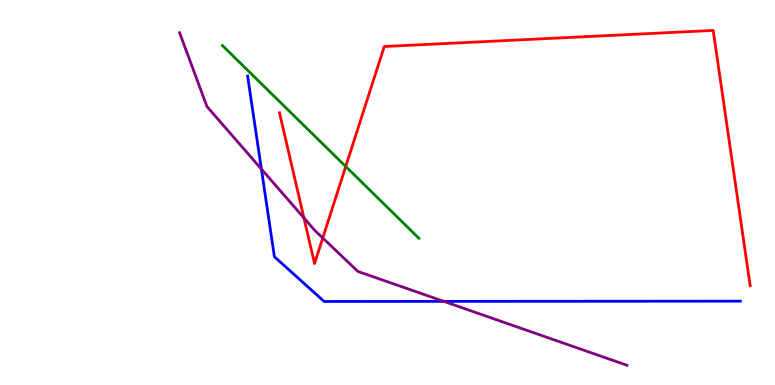[{'lines': ['blue', 'red'], 'intersections': []}, {'lines': ['green', 'red'], 'intersections': [{'x': 4.46, 'y': 5.68}]}, {'lines': ['purple', 'red'], 'intersections': [{'x': 3.92, 'y': 4.34}, {'x': 4.16, 'y': 3.82}]}, {'lines': ['blue', 'green'], 'intersections': []}, {'lines': ['blue', 'purple'], 'intersections': [{'x': 3.37, 'y': 5.61}, {'x': 5.73, 'y': 2.17}]}, {'lines': ['green', 'purple'], 'intersections': []}]